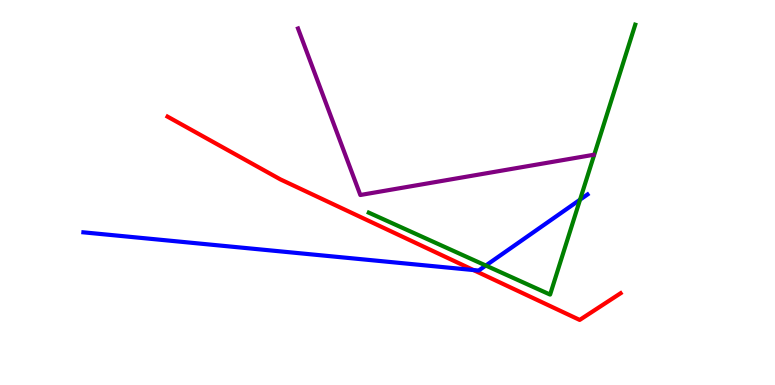[{'lines': ['blue', 'red'], 'intersections': [{'x': 6.11, 'y': 2.99}]}, {'lines': ['green', 'red'], 'intersections': []}, {'lines': ['purple', 'red'], 'intersections': []}, {'lines': ['blue', 'green'], 'intersections': [{'x': 6.27, 'y': 3.1}, {'x': 7.48, 'y': 4.81}]}, {'lines': ['blue', 'purple'], 'intersections': []}, {'lines': ['green', 'purple'], 'intersections': []}]